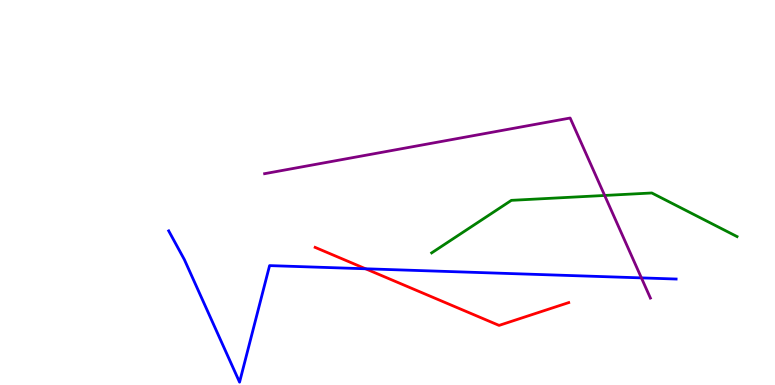[{'lines': ['blue', 'red'], 'intersections': [{'x': 4.72, 'y': 3.02}]}, {'lines': ['green', 'red'], 'intersections': []}, {'lines': ['purple', 'red'], 'intersections': []}, {'lines': ['blue', 'green'], 'intersections': []}, {'lines': ['blue', 'purple'], 'intersections': [{'x': 8.28, 'y': 2.78}]}, {'lines': ['green', 'purple'], 'intersections': [{'x': 7.8, 'y': 4.92}]}]